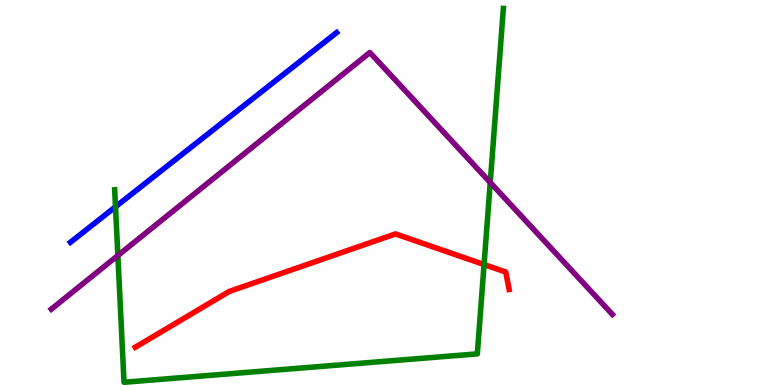[{'lines': ['blue', 'red'], 'intersections': []}, {'lines': ['green', 'red'], 'intersections': [{'x': 6.25, 'y': 3.13}]}, {'lines': ['purple', 'red'], 'intersections': []}, {'lines': ['blue', 'green'], 'intersections': [{'x': 1.49, 'y': 4.63}]}, {'lines': ['blue', 'purple'], 'intersections': []}, {'lines': ['green', 'purple'], 'intersections': [{'x': 1.52, 'y': 3.36}, {'x': 6.33, 'y': 5.26}]}]